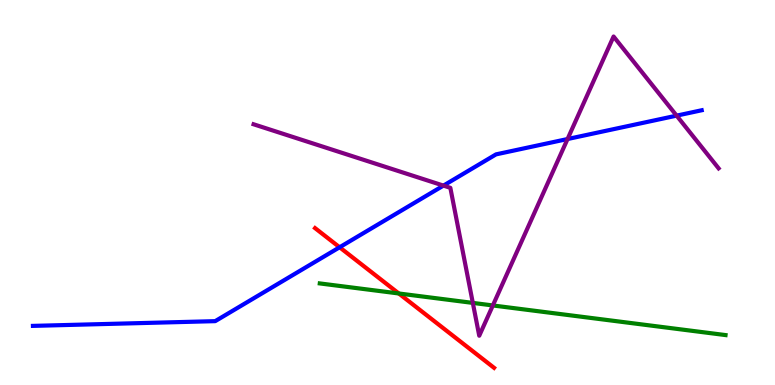[{'lines': ['blue', 'red'], 'intersections': [{'x': 4.38, 'y': 3.58}]}, {'lines': ['green', 'red'], 'intersections': [{'x': 5.15, 'y': 2.38}]}, {'lines': ['purple', 'red'], 'intersections': []}, {'lines': ['blue', 'green'], 'intersections': []}, {'lines': ['blue', 'purple'], 'intersections': [{'x': 5.72, 'y': 5.18}, {'x': 7.32, 'y': 6.39}, {'x': 8.73, 'y': 7.0}]}, {'lines': ['green', 'purple'], 'intersections': [{'x': 6.1, 'y': 2.13}, {'x': 6.36, 'y': 2.07}]}]